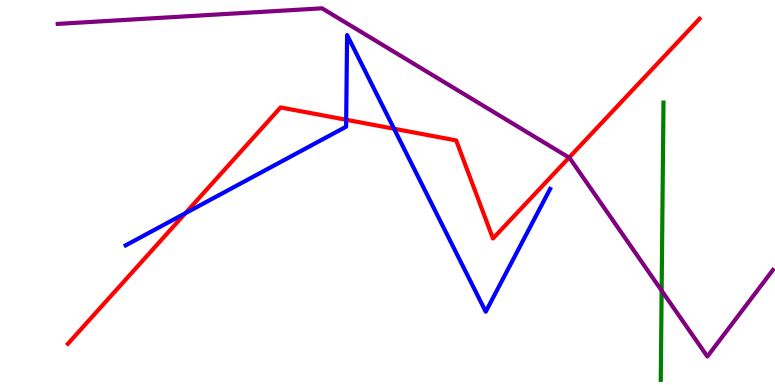[{'lines': ['blue', 'red'], 'intersections': [{'x': 2.39, 'y': 4.46}, {'x': 4.47, 'y': 6.89}, {'x': 5.08, 'y': 6.66}]}, {'lines': ['green', 'red'], 'intersections': []}, {'lines': ['purple', 'red'], 'intersections': [{'x': 7.34, 'y': 5.91}]}, {'lines': ['blue', 'green'], 'intersections': []}, {'lines': ['blue', 'purple'], 'intersections': []}, {'lines': ['green', 'purple'], 'intersections': [{'x': 8.54, 'y': 2.45}]}]